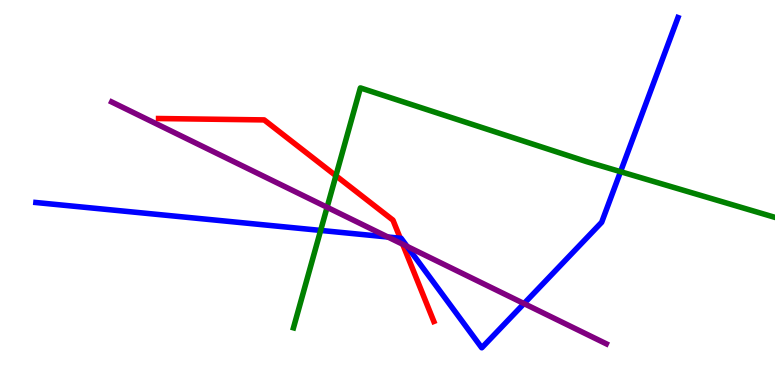[{'lines': ['blue', 'red'], 'intersections': [{'x': 5.16, 'y': 3.81}]}, {'lines': ['green', 'red'], 'intersections': [{'x': 4.33, 'y': 5.44}]}, {'lines': ['purple', 'red'], 'intersections': [{'x': 5.2, 'y': 3.66}]}, {'lines': ['blue', 'green'], 'intersections': [{'x': 4.14, 'y': 4.02}, {'x': 8.01, 'y': 5.54}]}, {'lines': ['blue', 'purple'], 'intersections': [{'x': 5.0, 'y': 3.84}, {'x': 5.25, 'y': 3.6}, {'x': 6.76, 'y': 2.11}]}, {'lines': ['green', 'purple'], 'intersections': [{'x': 4.22, 'y': 4.62}]}]